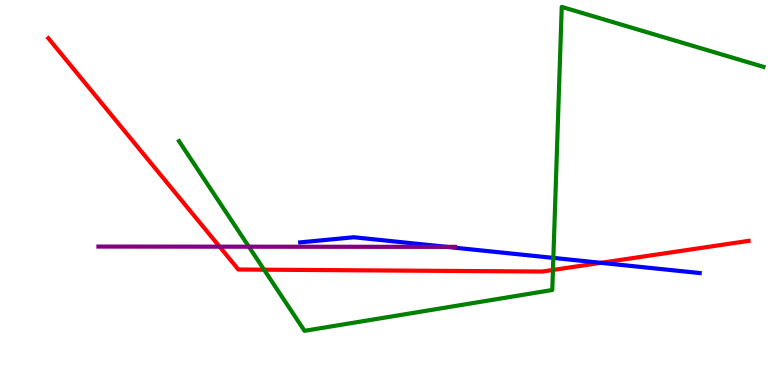[{'lines': ['blue', 'red'], 'intersections': [{'x': 7.75, 'y': 3.17}]}, {'lines': ['green', 'red'], 'intersections': [{'x': 3.41, 'y': 3.0}, {'x': 7.13, 'y': 2.99}]}, {'lines': ['purple', 'red'], 'intersections': [{'x': 2.83, 'y': 3.59}]}, {'lines': ['blue', 'green'], 'intersections': [{'x': 7.14, 'y': 3.3}]}, {'lines': ['blue', 'purple'], 'intersections': [{'x': 5.76, 'y': 3.59}]}, {'lines': ['green', 'purple'], 'intersections': [{'x': 3.21, 'y': 3.59}]}]